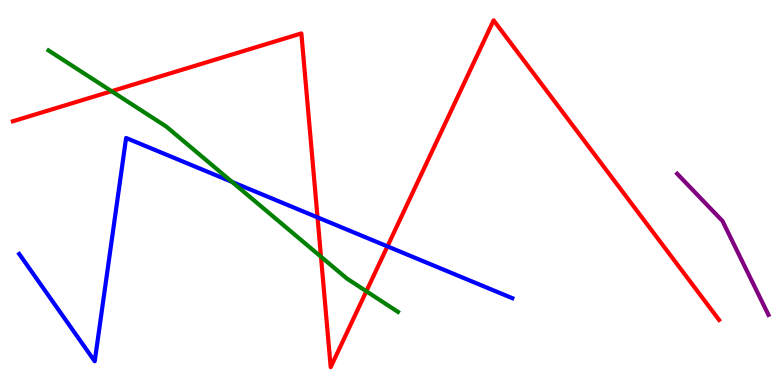[{'lines': ['blue', 'red'], 'intersections': [{'x': 4.1, 'y': 4.35}, {'x': 5.0, 'y': 3.6}]}, {'lines': ['green', 'red'], 'intersections': [{'x': 1.44, 'y': 7.63}, {'x': 4.14, 'y': 3.33}, {'x': 4.73, 'y': 2.44}]}, {'lines': ['purple', 'red'], 'intersections': []}, {'lines': ['blue', 'green'], 'intersections': [{'x': 2.99, 'y': 5.27}]}, {'lines': ['blue', 'purple'], 'intersections': []}, {'lines': ['green', 'purple'], 'intersections': []}]